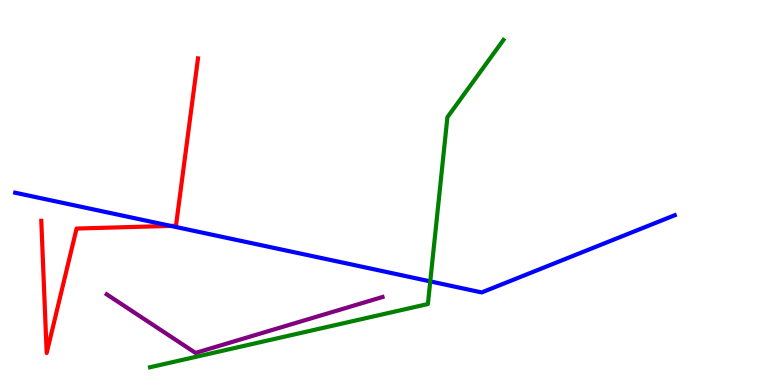[{'lines': ['blue', 'red'], 'intersections': [{'x': 2.2, 'y': 4.13}]}, {'lines': ['green', 'red'], 'intersections': []}, {'lines': ['purple', 'red'], 'intersections': []}, {'lines': ['blue', 'green'], 'intersections': [{'x': 5.55, 'y': 2.69}]}, {'lines': ['blue', 'purple'], 'intersections': []}, {'lines': ['green', 'purple'], 'intersections': []}]